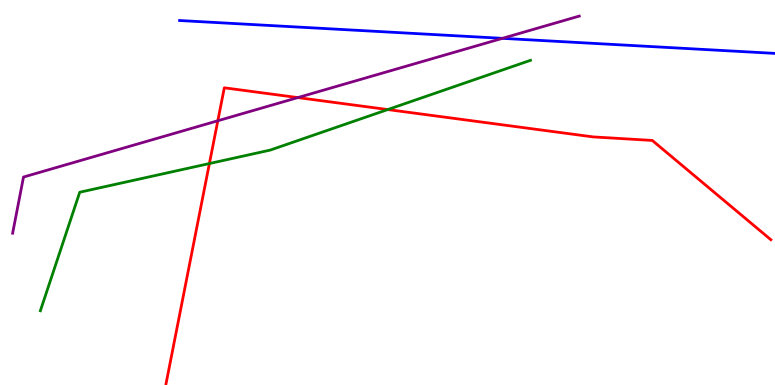[{'lines': ['blue', 'red'], 'intersections': []}, {'lines': ['green', 'red'], 'intersections': [{'x': 2.7, 'y': 5.75}, {'x': 5.0, 'y': 7.15}]}, {'lines': ['purple', 'red'], 'intersections': [{'x': 2.81, 'y': 6.86}, {'x': 3.84, 'y': 7.47}]}, {'lines': ['blue', 'green'], 'intersections': []}, {'lines': ['blue', 'purple'], 'intersections': [{'x': 6.48, 'y': 9.0}]}, {'lines': ['green', 'purple'], 'intersections': []}]